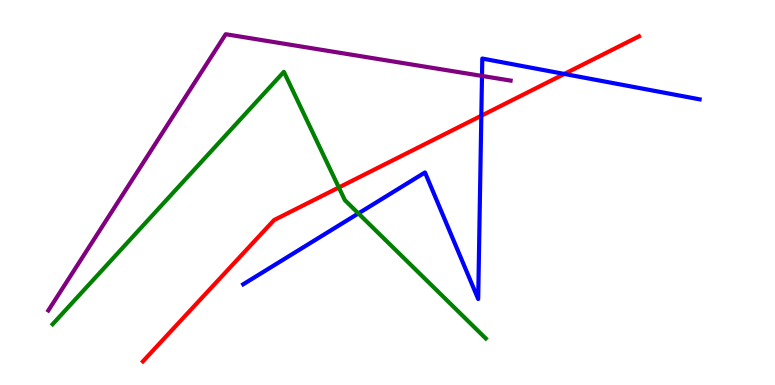[{'lines': ['blue', 'red'], 'intersections': [{'x': 6.21, 'y': 6.99}, {'x': 7.28, 'y': 8.08}]}, {'lines': ['green', 'red'], 'intersections': [{'x': 4.37, 'y': 5.13}]}, {'lines': ['purple', 'red'], 'intersections': []}, {'lines': ['blue', 'green'], 'intersections': [{'x': 4.62, 'y': 4.46}]}, {'lines': ['blue', 'purple'], 'intersections': [{'x': 6.22, 'y': 8.03}]}, {'lines': ['green', 'purple'], 'intersections': []}]